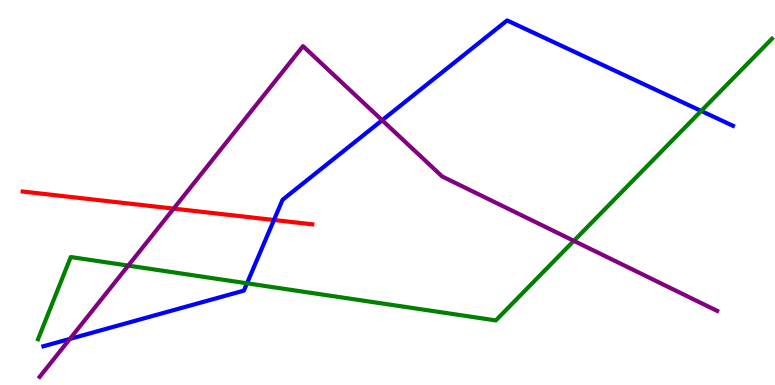[{'lines': ['blue', 'red'], 'intersections': [{'x': 3.54, 'y': 4.29}]}, {'lines': ['green', 'red'], 'intersections': []}, {'lines': ['purple', 'red'], 'intersections': [{'x': 2.24, 'y': 4.58}]}, {'lines': ['blue', 'green'], 'intersections': [{'x': 3.19, 'y': 2.64}, {'x': 9.05, 'y': 7.12}]}, {'lines': ['blue', 'purple'], 'intersections': [{'x': 0.902, 'y': 1.2}, {'x': 4.93, 'y': 6.88}]}, {'lines': ['green', 'purple'], 'intersections': [{'x': 1.66, 'y': 3.1}, {'x': 7.4, 'y': 3.74}]}]